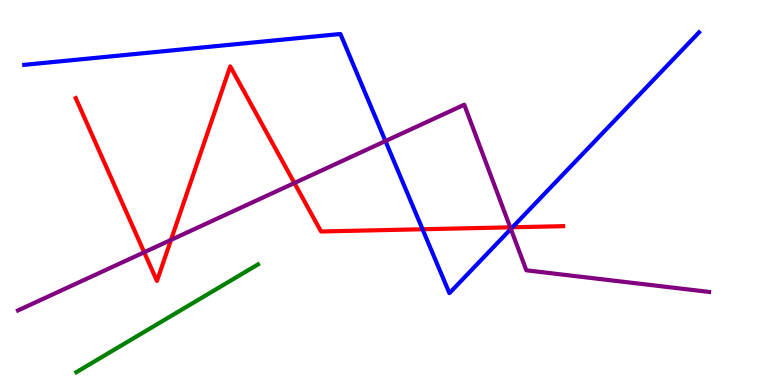[{'lines': ['blue', 'red'], 'intersections': [{'x': 5.45, 'y': 4.05}, {'x': 6.61, 'y': 4.1}]}, {'lines': ['green', 'red'], 'intersections': []}, {'lines': ['purple', 'red'], 'intersections': [{'x': 1.86, 'y': 3.45}, {'x': 2.21, 'y': 3.77}, {'x': 3.8, 'y': 5.25}, {'x': 6.58, 'y': 4.1}]}, {'lines': ['blue', 'green'], 'intersections': []}, {'lines': ['blue', 'purple'], 'intersections': [{'x': 4.97, 'y': 6.34}, {'x': 6.59, 'y': 4.05}]}, {'lines': ['green', 'purple'], 'intersections': []}]